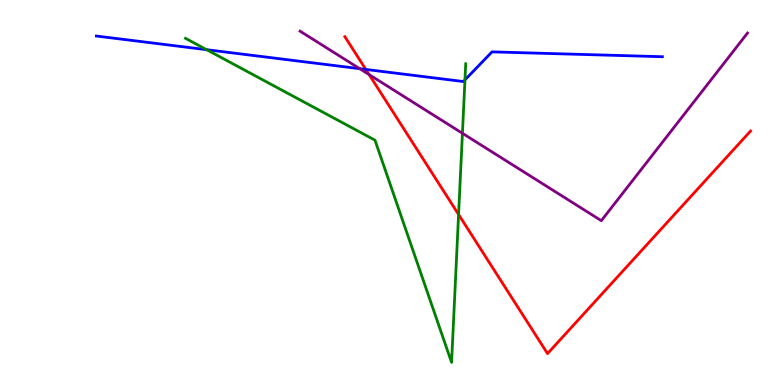[{'lines': ['blue', 'red'], 'intersections': [{'x': 4.72, 'y': 8.2}]}, {'lines': ['green', 'red'], 'intersections': [{'x': 5.92, 'y': 4.43}]}, {'lines': ['purple', 'red'], 'intersections': [{'x': 4.76, 'y': 8.06}]}, {'lines': ['blue', 'green'], 'intersections': [{'x': 2.67, 'y': 8.71}, {'x': 6.0, 'y': 7.93}]}, {'lines': ['blue', 'purple'], 'intersections': [{'x': 4.64, 'y': 8.22}]}, {'lines': ['green', 'purple'], 'intersections': [{'x': 5.97, 'y': 6.54}]}]